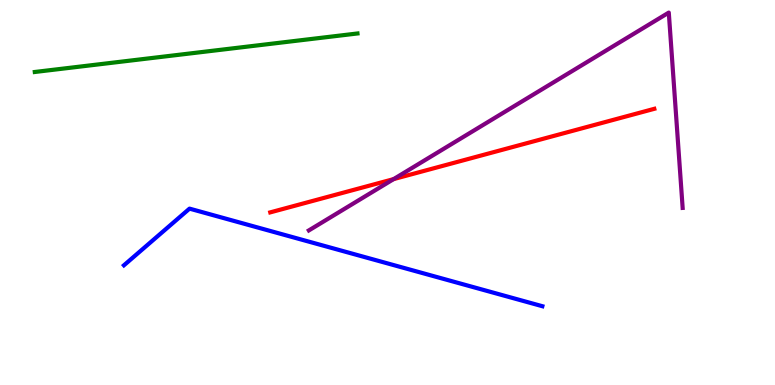[{'lines': ['blue', 'red'], 'intersections': []}, {'lines': ['green', 'red'], 'intersections': []}, {'lines': ['purple', 'red'], 'intersections': [{'x': 5.08, 'y': 5.35}]}, {'lines': ['blue', 'green'], 'intersections': []}, {'lines': ['blue', 'purple'], 'intersections': []}, {'lines': ['green', 'purple'], 'intersections': []}]